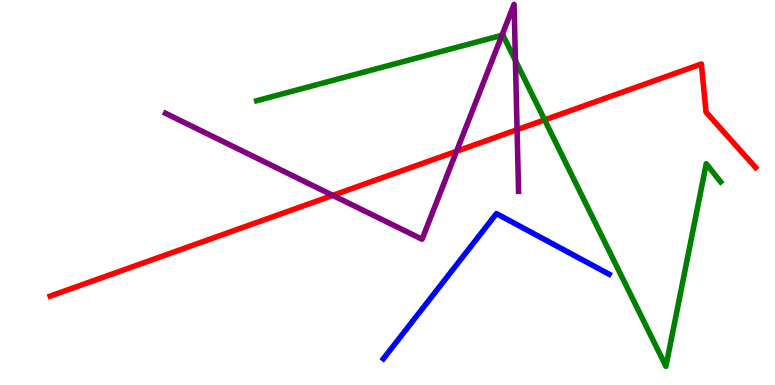[{'lines': ['blue', 'red'], 'intersections': []}, {'lines': ['green', 'red'], 'intersections': [{'x': 7.03, 'y': 6.89}]}, {'lines': ['purple', 'red'], 'intersections': [{'x': 4.29, 'y': 4.92}, {'x': 5.89, 'y': 6.07}, {'x': 6.67, 'y': 6.63}]}, {'lines': ['blue', 'green'], 'intersections': []}, {'lines': ['blue', 'purple'], 'intersections': []}, {'lines': ['green', 'purple'], 'intersections': [{'x': 6.48, 'y': 9.08}, {'x': 6.65, 'y': 8.43}]}]